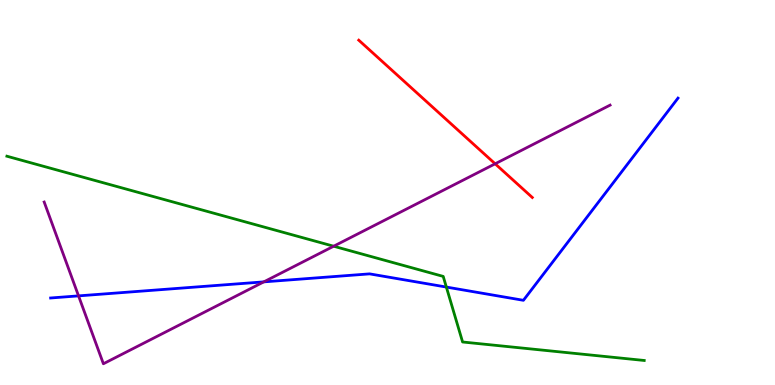[{'lines': ['blue', 'red'], 'intersections': []}, {'lines': ['green', 'red'], 'intersections': []}, {'lines': ['purple', 'red'], 'intersections': [{'x': 6.39, 'y': 5.75}]}, {'lines': ['blue', 'green'], 'intersections': [{'x': 5.76, 'y': 2.54}]}, {'lines': ['blue', 'purple'], 'intersections': [{'x': 1.01, 'y': 2.31}, {'x': 3.4, 'y': 2.68}]}, {'lines': ['green', 'purple'], 'intersections': [{'x': 4.31, 'y': 3.6}]}]